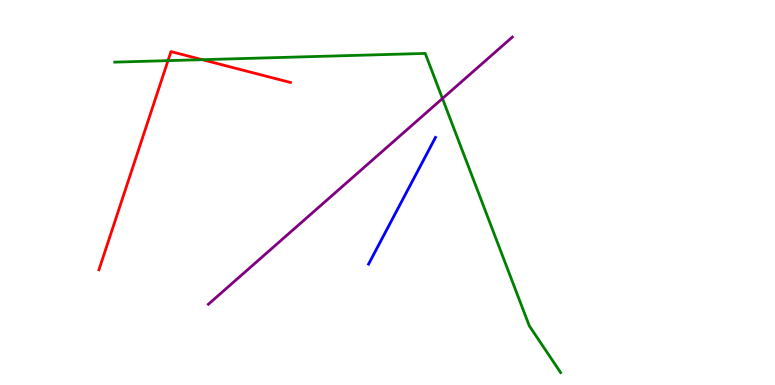[{'lines': ['blue', 'red'], 'intersections': []}, {'lines': ['green', 'red'], 'intersections': [{'x': 2.17, 'y': 8.42}, {'x': 2.61, 'y': 8.45}]}, {'lines': ['purple', 'red'], 'intersections': []}, {'lines': ['blue', 'green'], 'intersections': []}, {'lines': ['blue', 'purple'], 'intersections': []}, {'lines': ['green', 'purple'], 'intersections': [{'x': 5.71, 'y': 7.44}]}]